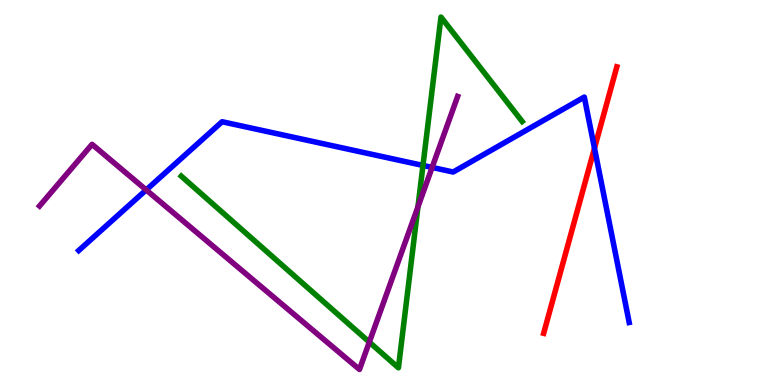[{'lines': ['blue', 'red'], 'intersections': [{'x': 7.67, 'y': 6.15}]}, {'lines': ['green', 'red'], 'intersections': []}, {'lines': ['purple', 'red'], 'intersections': []}, {'lines': ['blue', 'green'], 'intersections': [{'x': 5.46, 'y': 5.7}]}, {'lines': ['blue', 'purple'], 'intersections': [{'x': 1.89, 'y': 5.07}, {'x': 5.58, 'y': 5.65}]}, {'lines': ['green', 'purple'], 'intersections': [{'x': 4.77, 'y': 1.11}, {'x': 5.39, 'y': 4.63}]}]